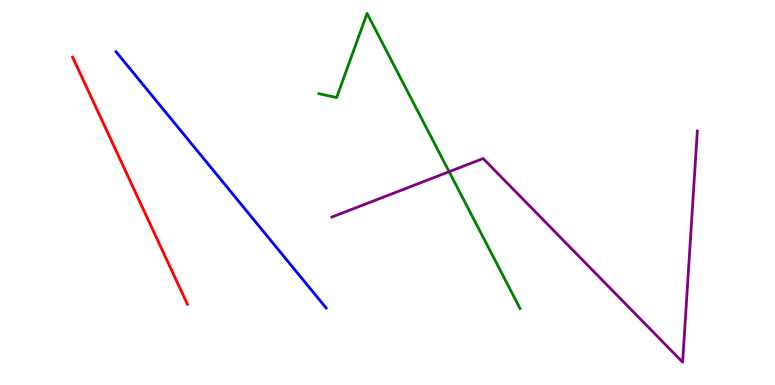[{'lines': ['blue', 'red'], 'intersections': []}, {'lines': ['green', 'red'], 'intersections': []}, {'lines': ['purple', 'red'], 'intersections': []}, {'lines': ['blue', 'green'], 'intersections': []}, {'lines': ['blue', 'purple'], 'intersections': []}, {'lines': ['green', 'purple'], 'intersections': [{'x': 5.8, 'y': 5.54}]}]